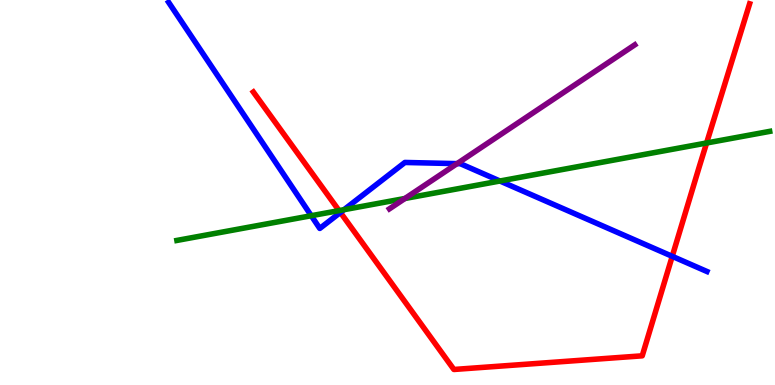[{'lines': ['blue', 'red'], 'intersections': [{'x': 4.39, 'y': 4.48}, {'x': 8.67, 'y': 3.34}]}, {'lines': ['green', 'red'], 'intersections': [{'x': 4.37, 'y': 4.53}, {'x': 9.12, 'y': 6.29}]}, {'lines': ['purple', 'red'], 'intersections': []}, {'lines': ['blue', 'green'], 'intersections': [{'x': 4.02, 'y': 4.4}, {'x': 4.44, 'y': 4.55}, {'x': 6.45, 'y': 5.3}]}, {'lines': ['blue', 'purple'], 'intersections': [{'x': 5.9, 'y': 5.75}]}, {'lines': ['green', 'purple'], 'intersections': [{'x': 5.22, 'y': 4.84}]}]